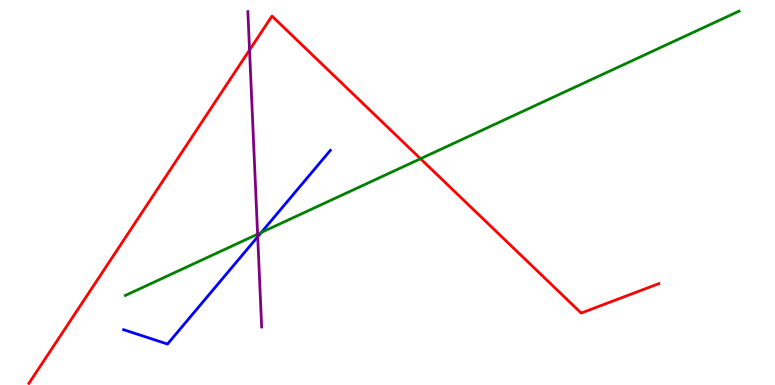[{'lines': ['blue', 'red'], 'intersections': []}, {'lines': ['green', 'red'], 'intersections': [{'x': 5.43, 'y': 5.88}]}, {'lines': ['purple', 'red'], 'intersections': [{'x': 3.22, 'y': 8.7}]}, {'lines': ['blue', 'green'], 'intersections': [{'x': 3.37, 'y': 3.96}]}, {'lines': ['blue', 'purple'], 'intersections': [{'x': 3.33, 'y': 3.85}]}, {'lines': ['green', 'purple'], 'intersections': [{'x': 3.32, 'y': 3.92}]}]